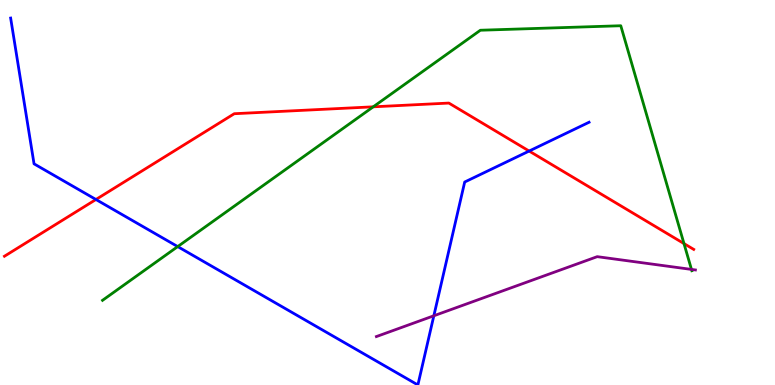[{'lines': ['blue', 'red'], 'intersections': [{'x': 1.24, 'y': 4.82}, {'x': 6.83, 'y': 6.08}]}, {'lines': ['green', 'red'], 'intersections': [{'x': 4.82, 'y': 7.23}, {'x': 8.83, 'y': 3.67}]}, {'lines': ['purple', 'red'], 'intersections': []}, {'lines': ['blue', 'green'], 'intersections': [{'x': 2.29, 'y': 3.6}]}, {'lines': ['blue', 'purple'], 'intersections': [{'x': 5.6, 'y': 1.8}]}, {'lines': ['green', 'purple'], 'intersections': [{'x': 8.92, 'y': 3.0}]}]